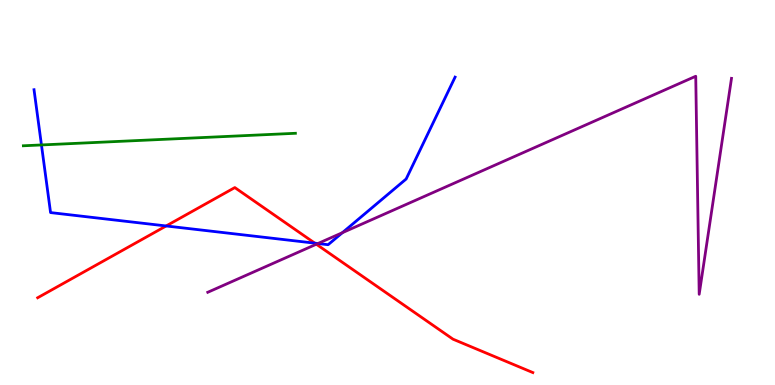[{'lines': ['blue', 'red'], 'intersections': [{'x': 2.14, 'y': 4.13}, {'x': 4.06, 'y': 3.68}]}, {'lines': ['green', 'red'], 'intersections': []}, {'lines': ['purple', 'red'], 'intersections': [{'x': 4.08, 'y': 3.66}]}, {'lines': ['blue', 'green'], 'intersections': [{'x': 0.535, 'y': 6.24}]}, {'lines': ['blue', 'purple'], 'intersections': [{'x': 4.1, 'y': 3.67}, {'x': 4.42, 'y': 3.96}]}, {'lines': ['green', 'purple'], 'intersections': []}]